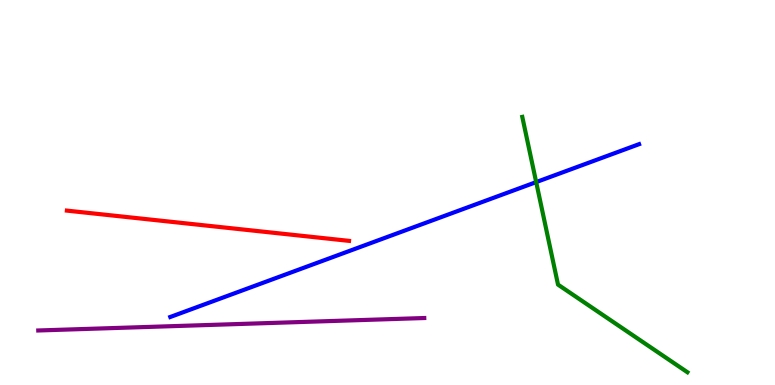[{'lines': ['blue', 'red'], 'intersections': []}, {'lines': ['green', 'red'], 'intersections': []}, {'lines': ['purple', 'red'], 'intersections': []}, {'lines': ['blue', 'green'], 'intersections': [{'x': 6.92, 'y': 5.27}]}, {'lines': ['blue', 'purple'], 'intersections': []}, {'lines': ['green', 'purple'], 'intersections': []}]